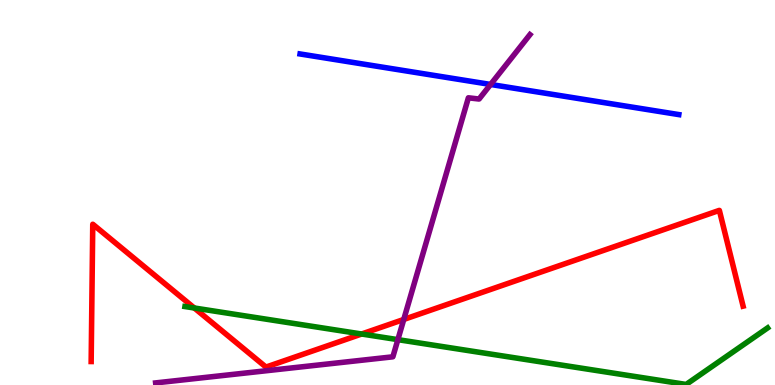[{'lines': ['blue', 'red'], 'intersections': []}, {'lines': ['green', 'red'], 'intersections': [{'x': 2.51, 'y': 2.0}, {'x': 4.67, 'y': 1.32}]}, {'lines': ['purple', 'red'], 'intersections': [{'x': 5.21, 'y': 1.7}]}, {'lines': ['blue', 'green'], 'intersections': []}, {'lines': ['blue', 'purple'], 'intersections': [{'x': 6.33, 'y': 7.81}]}, {'lines': ['green', 'purple'], 'intersections': [{'x': 5.13, 'y': 1.18}]}]